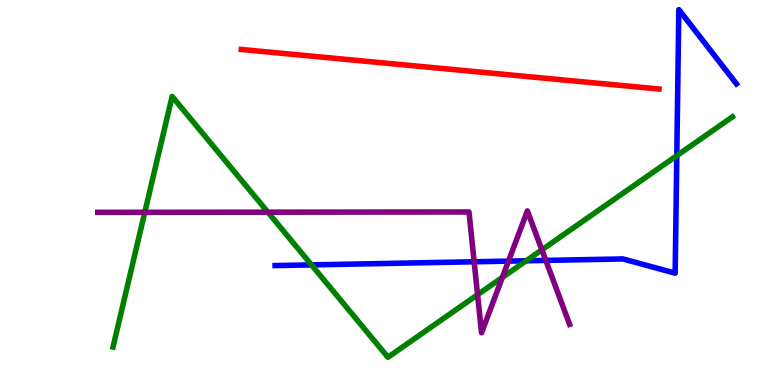[{'lines': ['blue', 'red'], 'intersections': []}, {'lines': ['green', 'red'], 'intersections': []}, {'lines': ['purple', 'red'], 'intersections': []}, {'lines': ['blue', 'green'], 'intersections': [{'x': 4.02, 'y': 3.12}, {'x': 6.79, 'y': 3.23}, {'x': 8.73, 'y': 5.96}]}, {'lines': ['blue', 'purple'], 'intersections': [{'x': 6.12, 'y': 3.2}, {'x': 6.56, 'y': 3.22}, {'x': 7.04, 'y': 3.24}]}, {'lines': ['green', 'purple'], 'intersections': [{'x': 1.87, 'y': 4.49}, {'x': 3.46, 'y': 4.49}, {'x': 6.16, 'y': 2.35}, {'x': 6.48, 'y': 2.79}, {'x': 6.99, 'y': 3.51}]}]